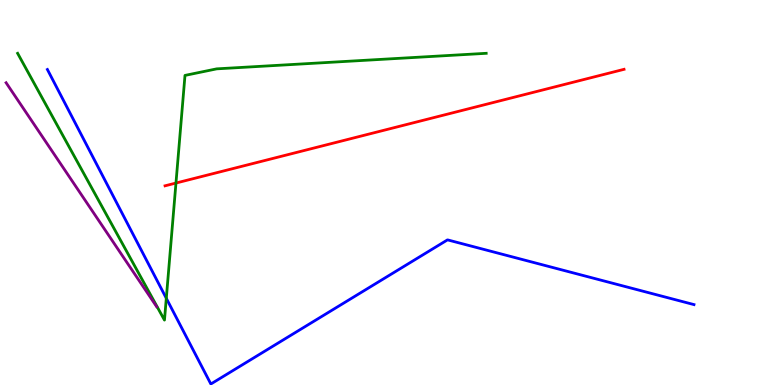[{'lines': ['blue', 'red'], 'intersections': []}, {'lines': ['green', 'red'], 'intersections': [{'x': 2.27, 'y': 5.25}]}, {'lines': ['purple', 'red'], 'intersections': []}, {'lines': ['blue', 'green'], 'intersections': [{'x': 2.15, 'y': 2.25}]}, {'lines': ['blue', 'purple'], 'intersections': []}, {'lines': ['green', 'purple'], 'intersections': []}]